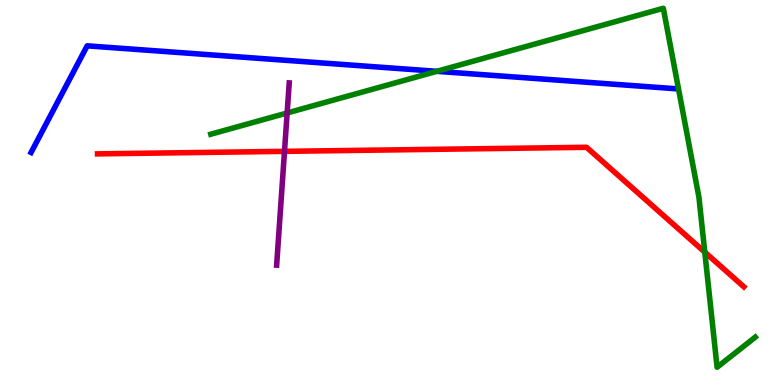[{'lines': ['blue', 'red'], 'intersections': []}, {'lines': ['green', 'red'], 'intersections': [{'x': 9.09, 'y': 3.45}]}, {'lines': ['purple', 'red'], 'intersections': [{'x': 3.67, 'y': 6.07}]}, {'lines': ['blue', 'green'], 'intersections': [{'x': 5.64, 'y': 8.15}]}, {'lines': ['blue', 'purple'], 'intersections': []}, {'lines': ['green', 'purple'], 'intersections': [{'x': 3.71, 'y': 7.07}]}]